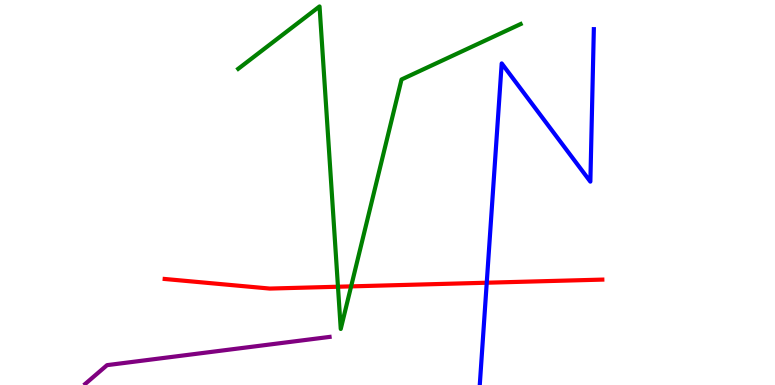[{'lines': ['blue', 'red'], 'intersections': [{'x': 6.28, 'y': 2.66}]}, {'lines': ['green', 'red'], 'intersections': [{'x': 4.36, 'y': 2.55}, {'x': 4.53, 'y': 2.56}]}, {'lines': ['purple', 'red'], 'intersections': []}, {'lines': ['blue', 'green'], 'intersections': []}, {'lines': ['blue', 'purple'], 'intersections': []}, {'lines': ['green', 'purple'], 'intersections': []}]